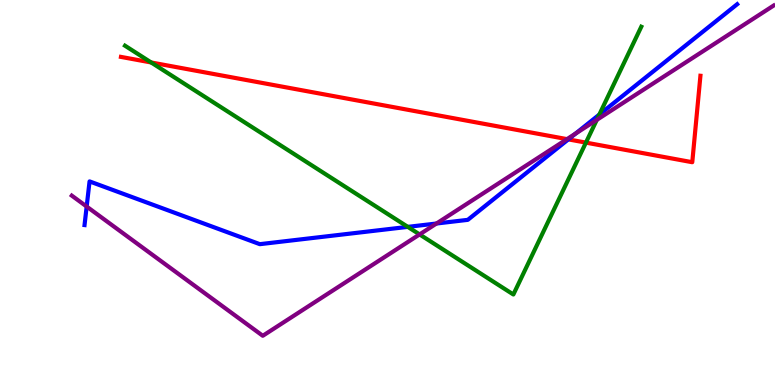[{'lines': ['blue', 'red'], 'intersections': [{'x': 7.33, 'y': 6.38}]}, {'lines': ['green', 'red'], 'intersections': [{'x': 1.95, 'y': 8.38}, {'x': 7.56, 'y': 6.3}]}, {'lines': ['purple', 'red'], 'intersections': [{'x': 7.32, 'y': 6.39}]}, {'lines': ['blue', 'green'], 'intersections': [{'x': 5.26, 'y': 4.11}, {'x': 7.73, 'y': 7.02}]}, {'lines': ['blue', 'purple'], 'intersections': [{'x': 1.12, 'y': 4.64}, {'x': 5.63, 'y': 4.19}, {'x': 7.43, 'y': 6.53}]}, {'lines': ['green', 'purple'], 'intersections': [{'x': 5.41, 'y': 3.91}, {'x': 7.7, 'y': 6.89}]}]